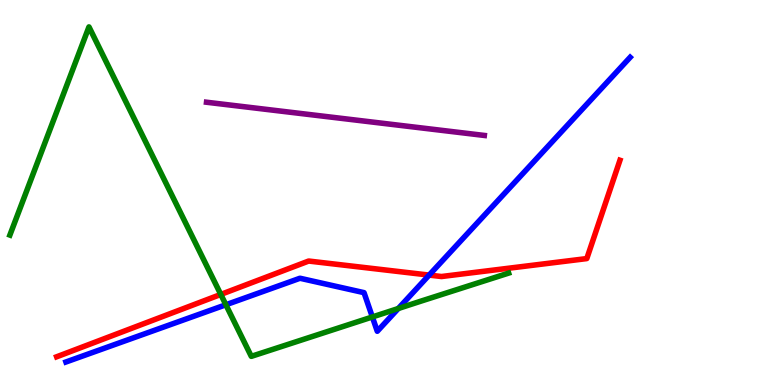[{'lines': ['blue', 'red'], 'intersections': [{'x': 5.54, 'y': 2.85}]}, {'lines': ['green', 'red'], 'intersections': [{'x': 2.85, 'y': 2.35}]}, {'lines': ['purple', 'red'], 'intersections': []}, {'lines': ['blue', 'green'], 'intersections': [{'x': 2.91, 'y': 2.08}, {'x': 4.8, 'y': 1.77}, {'x': 5.14, 'y': 1.99}]}, {'lines': ['blue', 'purple'], 'intersections': []}, {'lines': ['green', 'purple'], 'intersections': []}]